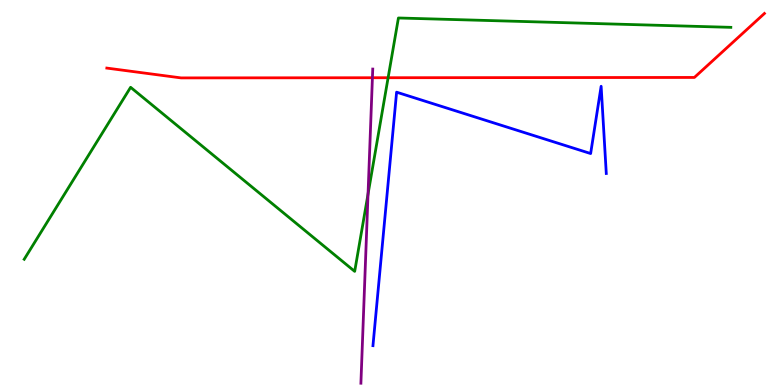[{'lines': ['blue', 'red'], 'intersections': []}, {'lines': ['green', 'red'], 'intersections': [{'x': 5.01, 'y': 7.98}]}, {'lines': ['purple', 'red'], 'intersections': [{'x': 4.81, 'y': 7.98}]}, {'lines': ['blue', 'green'], 'intersections': []}, {'lines': ['blue', 'purple'], 'intersections': []}, {'lines': ['green', 'purple'], 'intersections': [{'x': 4.75, 'y': 4.96}]}]